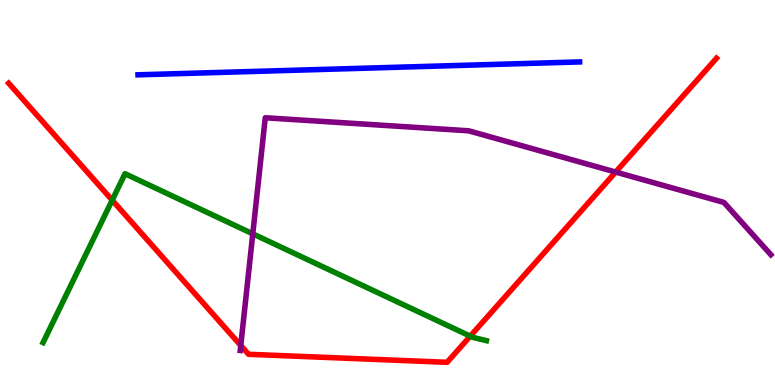[{'lines': ['blue', 'red'], 'intersections': []}, {'lines': ['green', 'red'], 'intersections': [{'x': 1.45, 'y': 4.8}, {'x': 6.07, 'y': 1.27}]}, {'lines': ['purple', 'red'], 'intersections': [{'x': 3.11, 'y': 1.03}, {'x': 7.94, 'y': 5.53}]}, {'lines': ['blue', 'green'], 'intersections': []}, {'lines': ['blue', 'purple'], 'intersections': []}, {'lines': ['green', 'purple'], 'intersections': [{'x': 3.26, 'y': 3.93}]}]